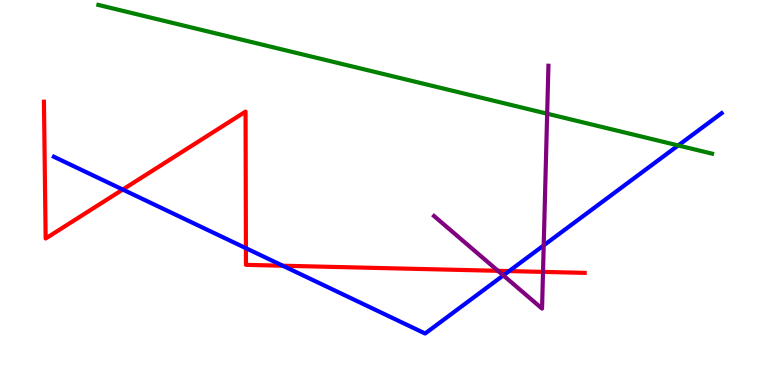[{'lines': ['blue', 'red'], 'intersections': [{'x': 1.58, 'y': 5.08}, {'x': 3.17, 'y': 3.55}, {'x': 3.65, 'y': 3.1}, {'x': 6.57, 'y': 2.96}]}, {'lines': ['green', 'red'], 'intersections': []}, {'lines': ['purple', 'red'], 'intersections': [{'x': 6.43, 'y': 2.97}, {'x': 7.01, 'y': 2.94}]}, {'lines': ['blue', 'green'], 'intersections': [{'x': 8.75, 'y': 6.22}]}, {'lines': ['blue', 'purple'], 'intersections': [{'x': 6.49, 'y': 2.85}, {'x': 7.02, 'y': 3.63}]}, {'lines': ['green', 'purple'], 'intersections': [{'x': 7.06, 'y': 7.05}]}]